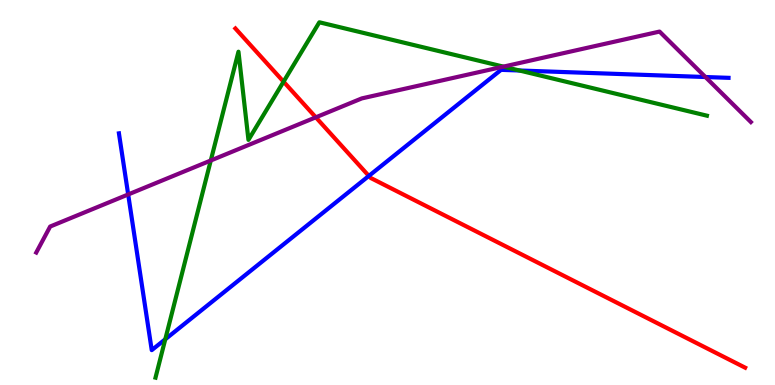[{'lines': ['blue', 'red'], 'intersections': [{'x': 4.76, 'y': 5.43}]}, {'lines': ['green', 'red'], 'intersections': [{'x': 3.66, 'y': 7.88}]}, {'lines': ['purple', 'red'], 'intersections': [{'x': 4.08, 'y': 6.95}]}, {'lines': ['blue', 'green'], 'intersections': [{'x': 2.13, 'y': 1.19}, {'x': 6.7, 'y': 8.17}]}, {'lines': ['blue', 'purple'], 'intersections': [{'x': 1.65, 'y': 4.95}, {'x': 9.1, 'y': 8.0}]}, {'lines': ['green', 'purple'], 'intersections': [{'x': 2.72, 'y': 5.83}, {'x': 6.5, 'y': 8.27}]}]